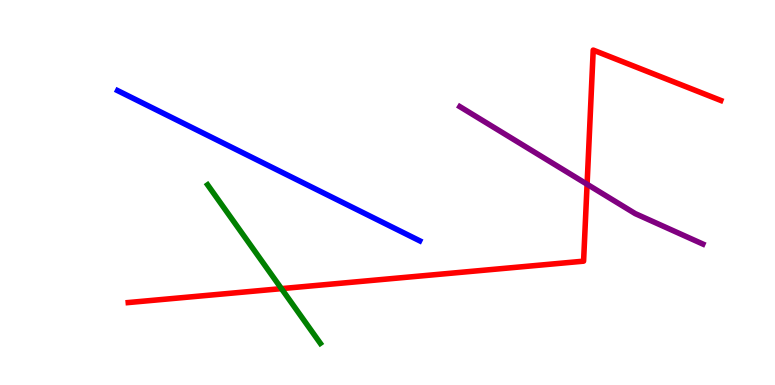[{'lines': ['blue', 'red'], 'intersections': []}, {'lines': ['green', 'red'], 'intersections': [{'x': 3.63, 'y': 2.5}]}, {'lines': ['purple', 'red'], 'intersections': [{'x': 7.58, 'y': 5.21}]}, {'lines': ['blue', 'green'], 'intersections': []}, {'lines': ['blue', 'purple'], 'intersections': []}, {'lines': ['green', 'purple'], 'intersections': []}]